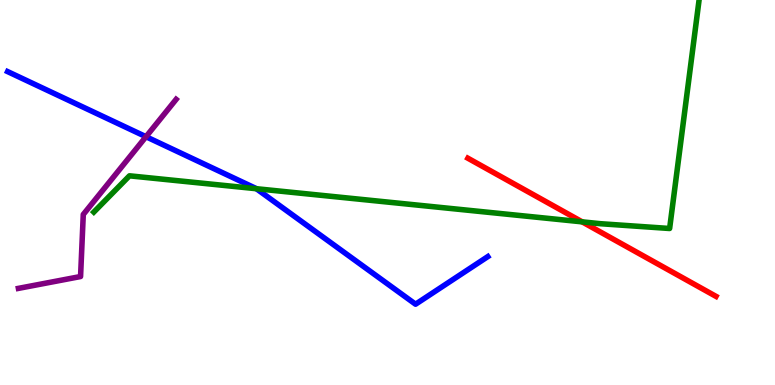[{'lines': ['blue', 'red'], 'intersections': []}, {'lines': ['green', 'red'], 'intersections': [{'x': 7.51, 'y': 4.24}]}, {'lines': ['purple', 'red'], 'intersections': []}, {'lines': ['blue', 'green'], 'intersections': [{'x': 3.31, 'y': 5.1}]}, {'lines': ['blue', 'purple'], 'intersections': [{'x': 1.88, 'y': 6.45}]}, {'lines': ['green', 'purple'], 'intersections': []}]